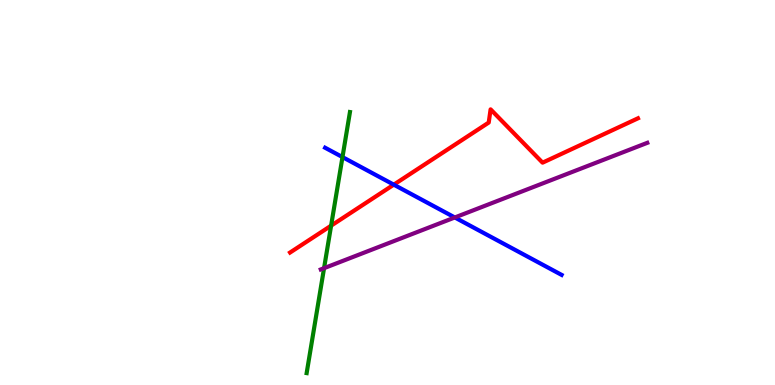[{'lines': ['blue', 'red'], 'intersections': [{'x': 5.08, 'y': 5.2}]}, {'lines': ['green', 'red'], 'intersections': [{'x': 4.27, 'y': 4.14}]}, {'lines': ['purple', 'red'], 'intersections': []}, {'lines': ['blue', 'green'], 'intersections': [{'x': 4.42, 'y': 5.92}]}, {'lines': ['blue', 'purple'], 'intersections': [{'x': 5.87, 'y': 4.35}]}, {'lines': ['green', 'purple'], 'intersections': [{'x': 4.18, 'y': 3.03}]}]